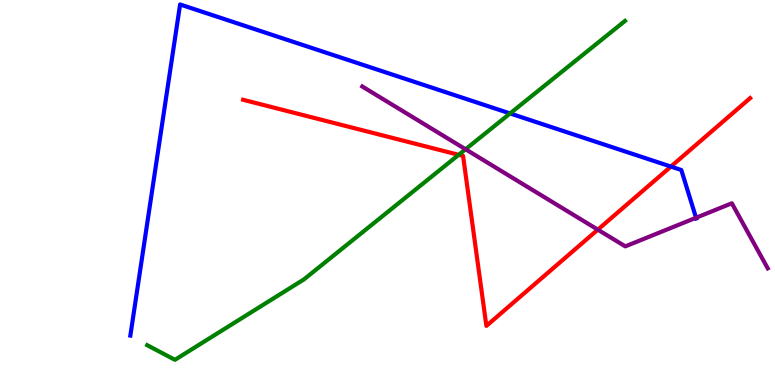[{'lines': ['blue', 'red'], 'intersections': [{'x': 8.66, 'y': 5.67}]}, {'lines': ['green', 'red'], 'intersections': [{'x': 5.92, 'y': 5.98}]}, {'lines': ['purple', 'red'], 'intersections': [{'x': 7.71, 'y': 4.03}]}, {'lines': ['blue', 'green'], 'intersections': [{'x': 6.58, 'y': 7.05}]}, {'lines': ['blue', 'purple'], 'intersections': [{'x': 8.98, 'y': 4.34}]}, {'lines': ['green', 'purple'], 'intersections': [{'x': 6.01, 'y': 6.12}]}]